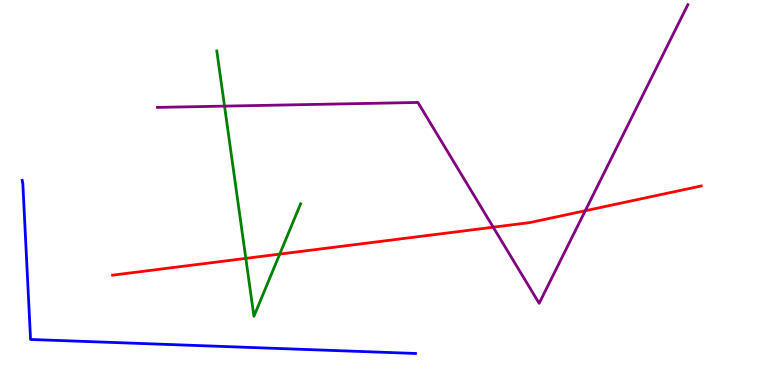[{'lines': ['blue', 'red'], 'intersections': []}, {'lines': ['green', 'red'], 'intersections': [{'x': 3.17, 'y': 3.29}, {'x': 3.61, 'y': 3.4}]}, {'lines': ['purple', 'red'], 'intersections': [{'x': 6.36, 'y': 4.1}, {'x': 7.55, 'y': 4.53}]}, {'lines': ['blue', 'green'], 'intersections': []}, {'lines': ['blue', 'purple'], 'intersections': []}, {'lines': ['green', 'purple'], 'intersections': [{'x': 2.9, 'y': 7.24}]}]